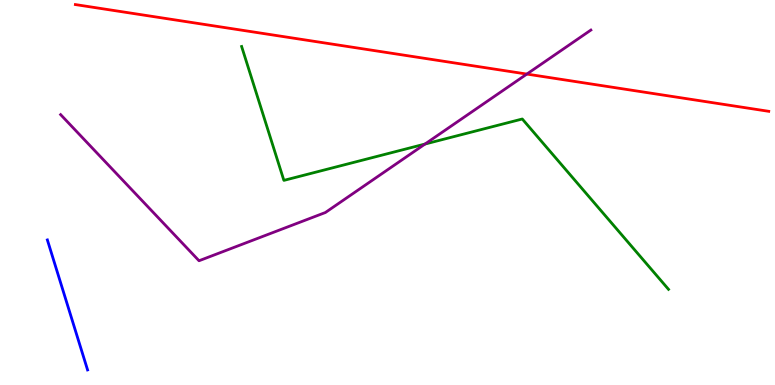[{'lines': ['blue', 'red'], 'intersections': []}, {'lines': ['green', 'red'], 'intersections': []}, {'lines': ['purple', 'red'], 'intersections': [{'x': 6.8, 'y': 8.08}]}, {'lines': ['blue', 'green'], 'intersections': []}, {'lines': ['blue', 'purple'], 'intersections': []}, {'lines': ['green', 'purple'], 'intersections': [{'x': 5.48, 'y': 6.26}]}]